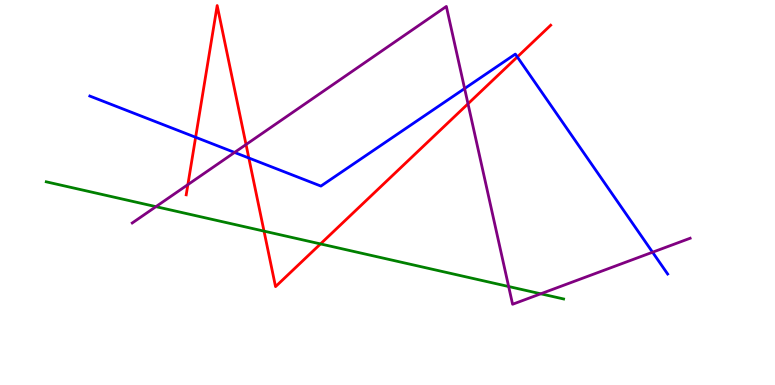[{'lines': ['blue', 'red'], 'intersections': [{'x': 2.52, 'y': 6.43}, {'x': 3.21, 'y': 5.9}, {'x': 6.68, 'y': 8.52}]}, {'lines': ['green', 'red'], 'intersections': [{'x': 3.41, 'y': 4.0}, {'x': 4.14, 'y': 3.66}]}, {'lines': ['purple', 'red'], 'intersections': [{'x': 2.42, 'y': 5.2}, {'x': 3.17, 'y': 6.25}, {'x': 6.04, 'y': 7.3}]}, {'lines': ['blue', 'green'], 'intersections': []}, {'lines': ['blue', 'purple'], 'intersections': [{'x': 3.03, 'y': 6.04}, {'x': 5.99, 'y': 7.7}, {'x': 8.42, 'y': 3.45}]}, {'lines': ['green', 'purple'], 'intersections': [{'x': 2.01, 'y': 4.63}, {'x': 6.56, 'y': 2.56}, {'x': 6.98, 'y': 2.37}]}]